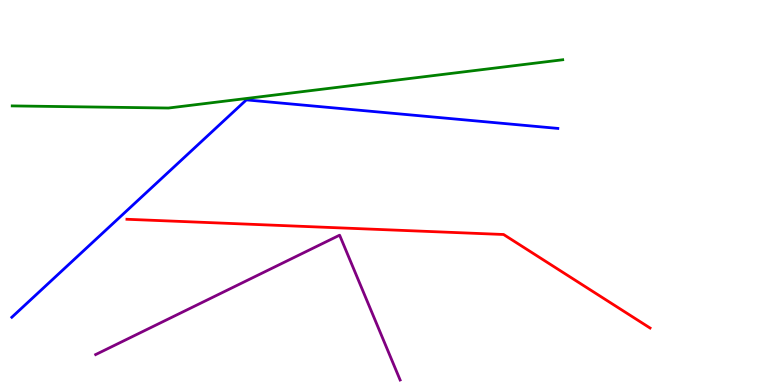[{'lines': ['blue', 'red'], 'intersections': []}, {'lines': ['green', 'red'], 'intersections': []}, {'lines': ['purple', 'red'], 'intersections': []}, {'lines': ['blue', 'green'], 'intersections': []}, {'lines': ['blue', 'purple'], 'intersections': []}, {'lines': ['green', 'purple'], 'intersections': []}]